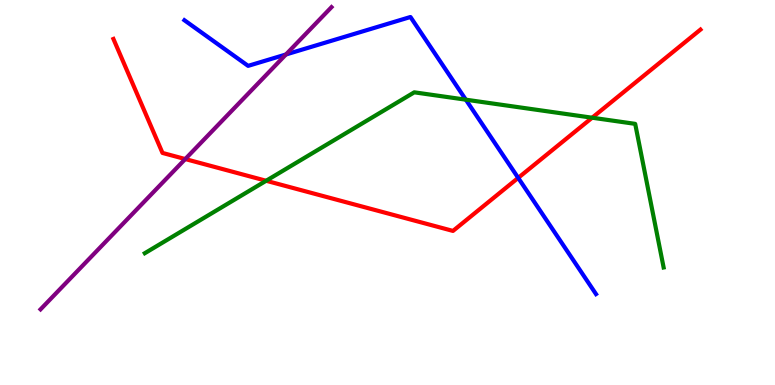[{'lines': ['blue', 'red'], 'intersections': [{'x': 6.69, 'y': 5.38}]}, {'lines': ['green', 'red'], 'intersections': [{'x': 3.43, 'y': 5.3}, {'x': 7.64, 'y': 6.94}]}, {'lines': ['purple', 'red'], 'intersections': [{'x': 2.39, 'y': 5.87}]}, {'lines': ['blue', 'green'], 'intersections': [{'x': 6.01, 'y': 7.41}]}, {'lines': ['blue', 'purple'], 'intersections': [{'x': 3.69, 'y': 8.58}]}, {'lines': ['green', 'purple'], 'intersections': []}]